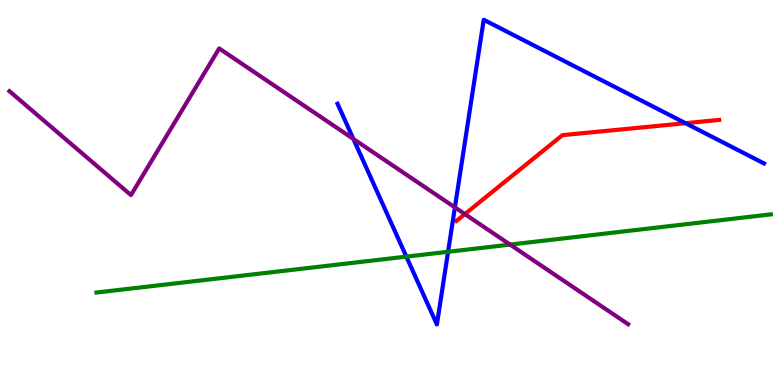[{'lines': ['blue', 'red'], 'intersections': [{'x': 8.85, 'y': 6.8}]}, {'lines': ['green', 'red'], 'intersections': []}, {'lines': ['purple', 'red'], 'intersections': [{'x': 6.0, 'y': 4.44}]}, {'lines': ['blue', 'green'], 'intersections': [{'x': 5.24, 'y': 3.33}, {'x': 5.78, 'y': 3.46}]}, {'lines': ['blue', 'purple'], 'intersections': [{'x': 4.56, 'y': 6.39}, {'x': 5.87, 'y': 4.61}]}, {'lines': ['green', 'purple'], 'intersections': [{'x': 6.58, 'y': 3.65}]}]